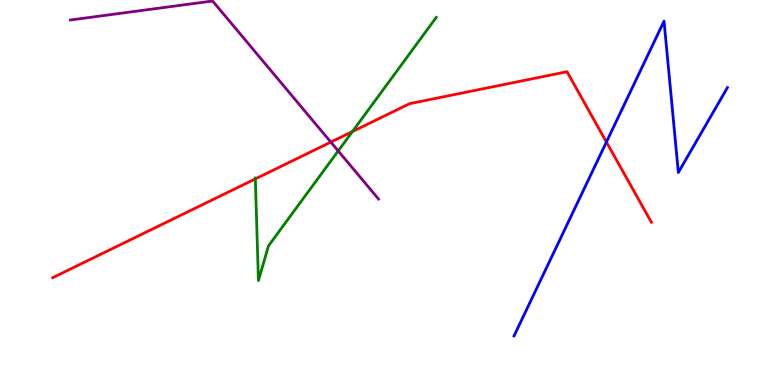[{'lines': ['blue', 'red'], 'intersections': [{'x': 7.82, 'y': 6.31}]}, {'lines': ['green', 'red'], 'intersections': [{'x': 3.29, 'y': 5.35}, {'x': 4.55, 'y': 6.58}]}, {'lines': ['purple', 'red'], 'intersections': [{'x': 4.27, 'y': 6.31}]}, {'lines': ['blue', 'green'], 'intersections': []}, {'lines': ['blue', 'purple'], 'intersections': []}, {'lines': ['green', 'purple'], 'intersections': [{'x': 4.36, 'y': 6.08}]}]